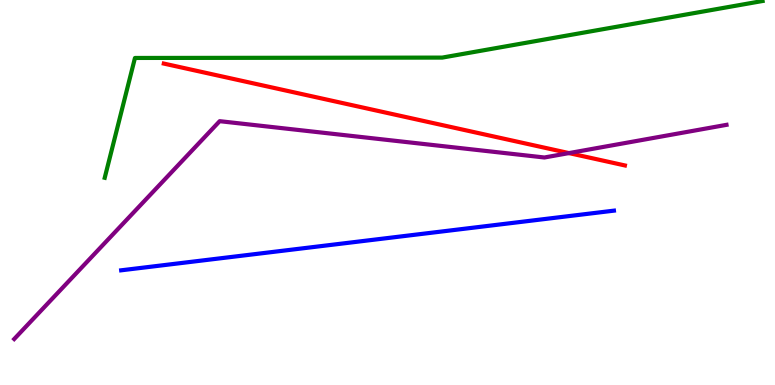[{'lines': ['blue', 'red'], 'intersections': []}, {'lines': ['green', 'red'], 'intersections': []}, {'lines': ['purple', 'red'], 'intersections': [{'x': 7.34, 'y': 6.02}]}, {'lines': ['blue', 'green'], 'intersections': []}, {'lines': ['blue', 'purple'], 'intersections': []}, {'lines': ['green', 'purple'], 'intersections': []}]